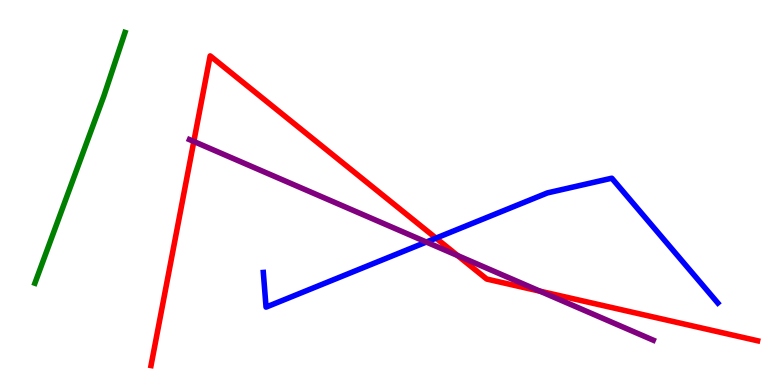[{'lines': ['blue', 'red'], 'intersections': [{'x': 5.63, 'y': 3.81}]}, {'lines': ['green', 'red'], 'intersections': []}, {'lines': ['purple', 'red'], 'intersections': [{'x': 2.5, 'y': 6.33}, {'x': 5.9, 'y': 3.36}, {'x': 6.97, 'y': 2.44}]}, {'lines': ['blue', 'green'], 'intersections': []}, {'lines': ['blue', 'purple'], 'intersections': [{'x': 5.5, 'y': 3.71}]}, {'lines': ['green', 'purple'], 'intersections': []}]